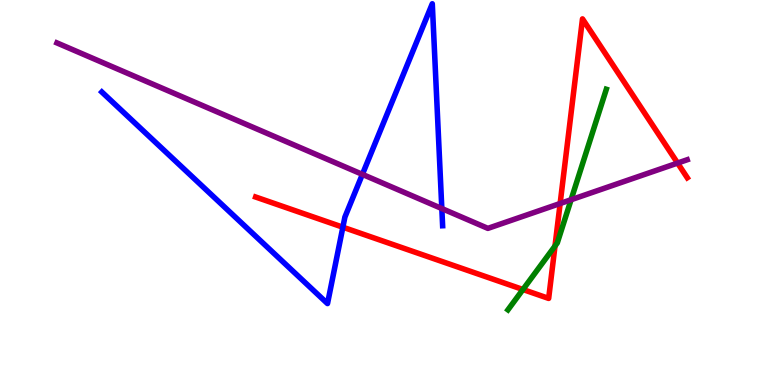[{'lines': ['blue', 'red'], 'intersections': [{'x': 4.42, 'y': 4.1}]}, {'lines': ['green', 'red'], 'intersections': [{'x': 6.75, 'y': 2.48}, {'x': 7.16, 'y': 3.61}]}, {'lines': ['purple', 'red'], 'intersections': [{'x': 7.23, 'y': 4.71}, {'x': 8.74, 'y': 5.76}]}, {'lines': ['blue', 'green'], 'intersections': []}, {'lines': ['blue', 'purple'], 'intersections': [{'x': 4.68, 'y': 5.47}, {'x': 5.7, 'y': 4.58}]}, {'lines': ['green', 'purple'], 'intersections': [{'x': 7.37, 'y': 4.81}]}]